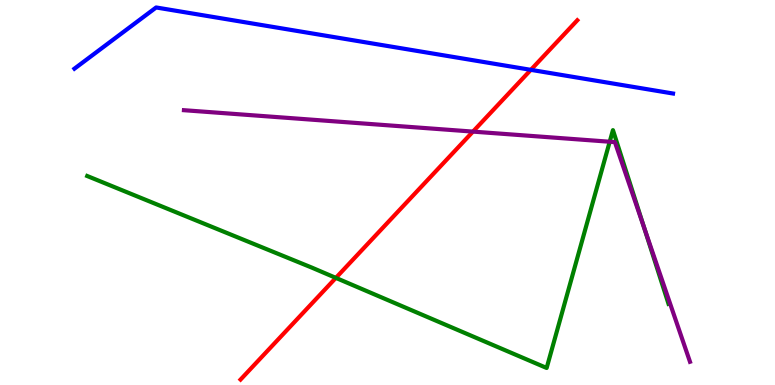[{'lines': ['blue', 'red'], 'intersections': [{'x': 6.85, 'y': 8.19}]}, {'lines': ['green', 'red'], 'intersections': [{'x': 4.33, 'y': 2.78}]}, {'lines': ['purple', 'red'], 'intersections': [{'x': 6.1, 'y': 6.58}]}, {'lines': ['blue', 'green'], 'intersections': []}, {'lines': ['blue', 'purple'], 'intersections': []}, {'lines': ['green', 'purple'], 'intersections': [{'x': 7.87, 'y': 6.32}, {'x': 8.31, 'y': 4.07}]}]